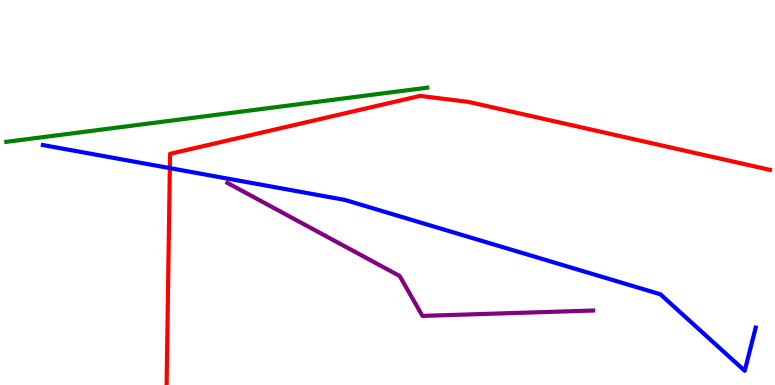[{'lines': ['blue', 'red'], 'intersections': [{'x': 2.19, 'y': 5.63}]}, {'lines': ['green', 'red'], 'intersections': []}, {'lines': ['purple', 'red'], 'intersections': []}, {'lines': ['blue', 'green'], 'intersections': []}, {'lines': ['blue', 'purple'], 'intersections': []}, {'lines': ['green', 'purple'], 'intersections': []}]